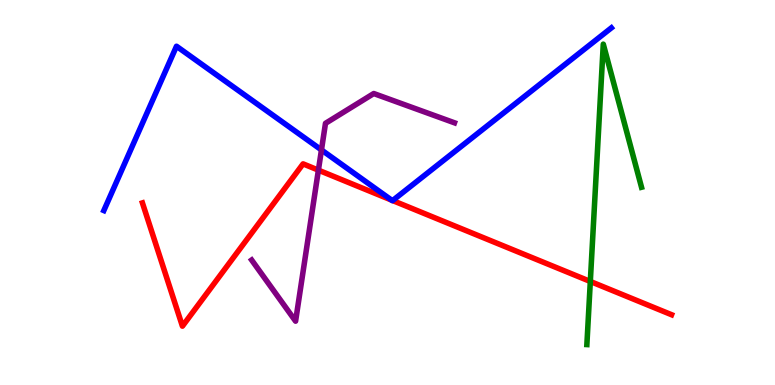[{'lines': ['blue', 'red'], 'intersections': [{'x': 5.05, 'y': 4.8}, {'x': 5.07, 'y': 4.79}]}, {'lines': ['green', 'red'], 'intersections': [{'x': 7.62, 'y': 2.69}]}, {'lines': ['purple', 'red'], 'intersections': [{'x': 4.11, 'y': 5.58}]}, {'lines': ['blue', 'green'], 'intersections': []}, {'lines': ['blue', 'purple'], 'intersections': [{'x': 4.15, 'y': 6.11}]}, {'lines': ['green', 'purple'], 'intersections': []}]